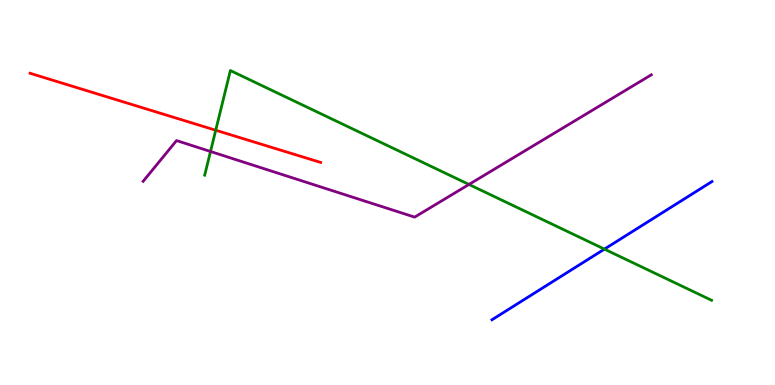[{'lines': ['blue', 'red'], 'intersections': []}, {'lines': ['green', 'red'], 'intersections': [{'x': 2.78, 'y': 6.62}]}, {'lines': ['purple', 'red'], 'intersections': []}, {'lines': ['blue', 'green'], 'intersections': [{'x': 7.8, 'y': 3.53}]}, {'lines': ['blue', 'purple'], 'intersections': []}, {'lines': ['green', 'purple'], 'intersections': [{'x': 2.72, 'y': 6.07}, {'x': 6.05, 'y': 5.21}]}]